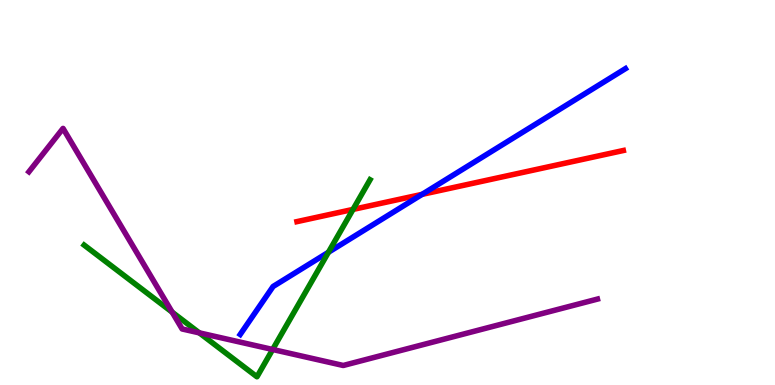[{'lines': ['blue', 'red'], 'intersections': [{'x': 5.45, 'y': 4.95}]}, {'lines': ['green', 'red'], 'intersections': [{'x': 4.56, 'y': 4.56}]}, {'lines': ['purple', 'red'], 'intersections': []}, {'lines': ['blue', 'green'], 'intersections': [{'x': 4.24, 'y': 3.45}]}, {'lines': ['blue', 'purple'], 'intersections': []}, {'lines': ['green', 'purple'], 'intersections': [{'x': 2.22, 'y': 1.89}, {'x': 2.57, 'y': 1.35}, {'x': 3.52, 'y': 0.923}]}]